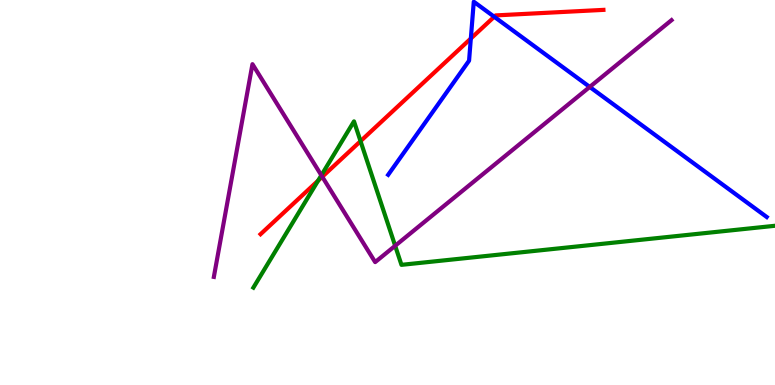[{'lines': ['blue', 'red'], 'intersections': [{'x': 6.08, 'y': 9.0}, {'x': 6.38, 'y': 9.56}]}, {'lines': ['green', 'red'], 'intersections': [{'x': 4.1, 'y': 5.31}, {'x': 4.65, 'y': 6.33}]}, {'lines': ['purple', 'red'], 'intersections': [{'x': 4.16, 'y': 5.41}]}, {'lines': ['blue', 'green'], 'intersections': []}, {'lines': ['blue', 'purple'], 'intersections': [{'x': 7.61, 'y': 7.74}]}, {'lines': ['green', 'purple'], 'intersections': [{'x': 4.15, 'y': 5.45}, {'x': 5.1, 'y': 3.62}]}]